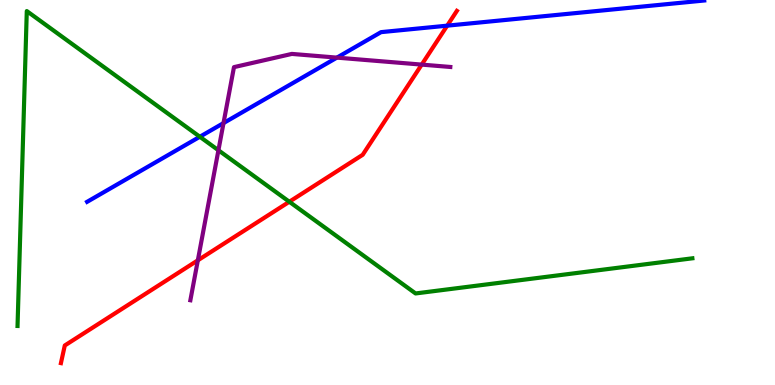[{'lines': ['blue', 'red'], 'intersections': [{'x': 5.77, 'y': 9.33}]}, {'lines': ['green', 'red'], 'intersections': [{'x': 3.73, 'y': 4.76}]}, {'lines': ['purple', 'red'], 'intersections': [{'x': 2.55, 'y': 3.24}, {'x': 5.44, 'y': 8.32}]}, {'lines': ['blue', 'green'], 'intersections': [{'x': 2.58, 'y': 6.45}]}, {'lines': ['blue', 'purple'], 'intersections': [{'x': 2.88, 'y': 6.8}, {'x': 4.35, 'y': 8.5}]}, {'lines': ['green', 'purple'], 'intersections': [{'x': 2.82, 'y': 6.1}]}]